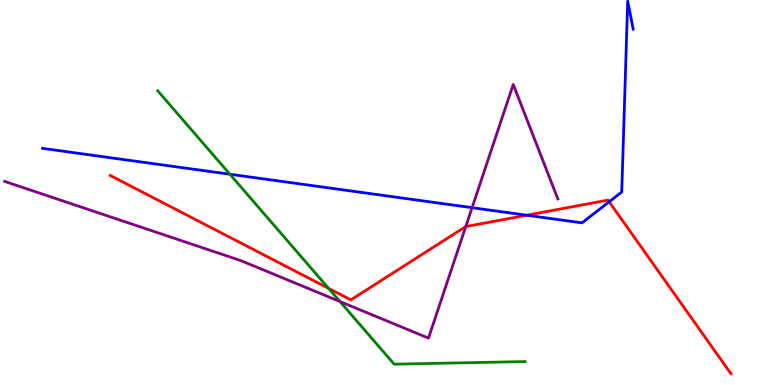[{'lines': ['blue', 'red'], 'intersections': [{'x': 6.8, 'y': 4.41}, {'x': 7.86, 'y': 4.76}]}, {'lines': ['green', 'red'], 'intersections': [{'x': 4.24, 'y': 2.51}]}, {'lines': ['purple', 'red'], 'intersections': [{'x': 6.01, 'y': 4.11}]}, {'lines': ['blue', 'green'], 'intersections': [{'x': 2.97, 'y': 5.47}]}, {'lines': ['blue', 'purple'], 'intersections': [{'x': 6.09, 'y': 4.61}]}, {'lines': ['green', 'purple'], 'intersections': [{'x': 4.39, 'y': 2.17}]}]